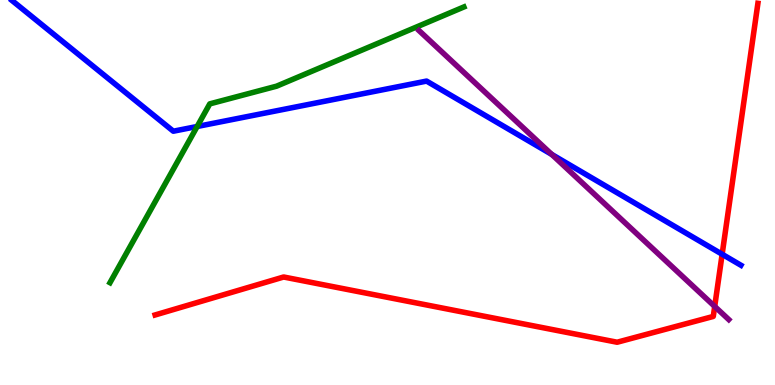[{'lines': ['blue', 'red'], 'intersections': [{'x': 9.32, 'y': 3.4}]}, {'lines': ['green', 'red'], 'intersections': []}, {'lines': ['purple', 'red'], 'intersections': [{'x': 9.22, 'y': 2.04}]}, {'lines': ['blue', 'green'], 'intersections': [{'x': 2.54, 'y': 6.71}]}, {'lines': ['blue', 'purple'], 'intersections': [{'x': 7.12, 'y': 5.99}]}, {'lines': ['green', 'purple'], 'intersections': []}]